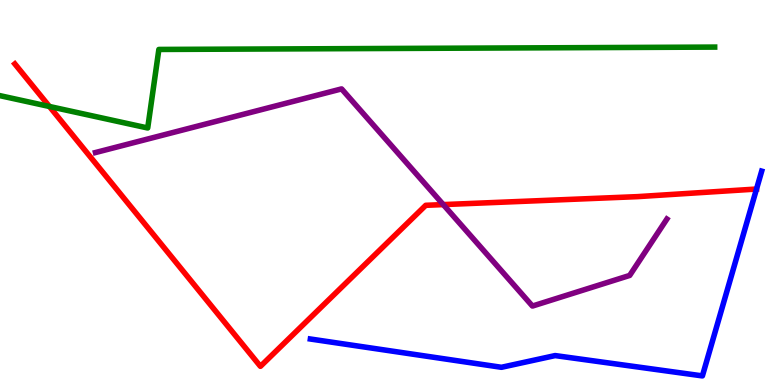[{'lines': ['blue', 'red'], 'intersections': []}, {'lines': ['green', 'red'], 'intersections': [{'x': 0.638, 'y': 7.23}]}, {'lines': ['purple', 'red'], 'intersections': [{'x': 5.72, 'y': 4.69}]}, {'lines': ['blue', 'green'], 'intersections': []}, {'lines': ['blue', 'purple'], 'intersections': []}, {'lines': ['green', 'purple'], 'intersections': []}]